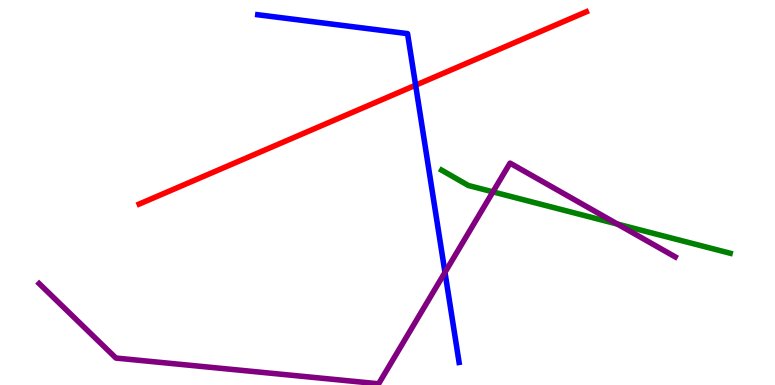[{'lines': ['blue', 'red'], 'intersections': [{'x': 5.36, 'y': 7.79}]}, {'lines': ['green', 'red'], 'intersections': []}, {'lines': ['purple', 'red'], 'intersections': []}, {'lines': ['blue', 'green'], 'intersections': []}, {'lines': ['blue', 'purple'], 'intersections': [{'x': 5.74, 'y': 2.93}]}, {'lines': ['green', 'purple'], 'intersections': [{'x': 6.36, 'y': 5.02}, {'x': 7.97, 'y': 4.18}]}]